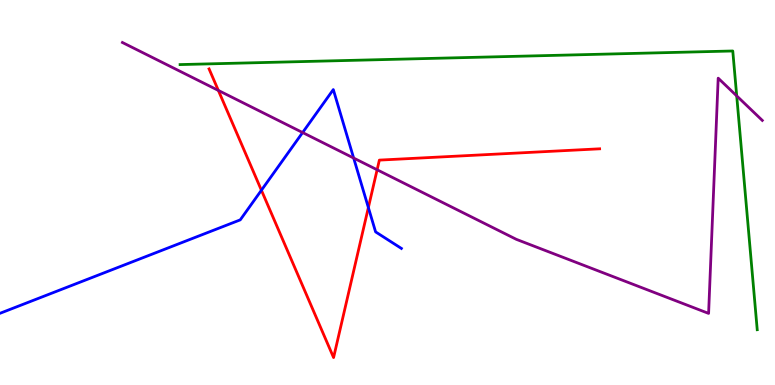[{'lines': ['blue', 'red'], 'intersections': [{'x': 3.37, 'y': 5.06}, {'x': 4.75, 'y': 4.61}]}, {'lines': ['green', 'red'], 'intersections': []}, {'lines': ['purple', 'red'], 'intersections': [{'x': 2.82, 'y': 7.65}, {'x': 4.87, 'y': 5.59}]}, {'lines': ['blue', 'green'], 'intersections': []}, {'lines': ['blue', 'purple'], 'intersections': [{'x': 3.9, 'y': 6.56}, {'x': 4.56, 'y': 5.89}]}, {'lines': ['green', 'purple'], 'intersections': [{'x': 9.51, 'y': 7.51}]}]